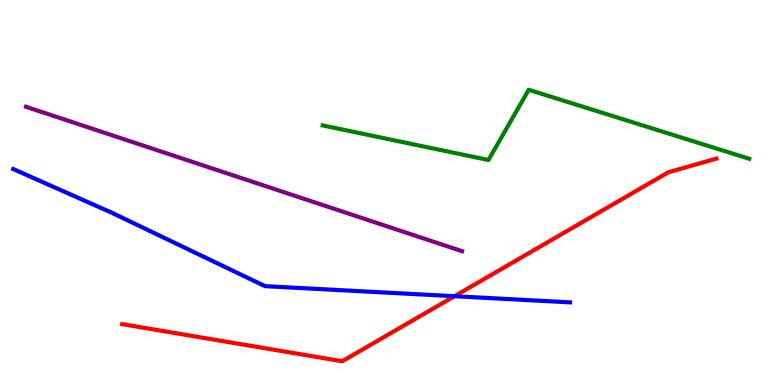[{'lines': ['blue', 'red'], 'intersections': [{'x': 5.86, 'y': 2.31}]}, {'lines': ['green', 'red'], 'intersections': []}, {'lines': ['purple', 'red'], 'intersections': []}, {'lines': ['blue', 'green'], 'intersections': []}, {'lines': ['blue', 'purple'], 'intersections': []}, {'lines': ['green', 'purple'], 'intersections': []}]